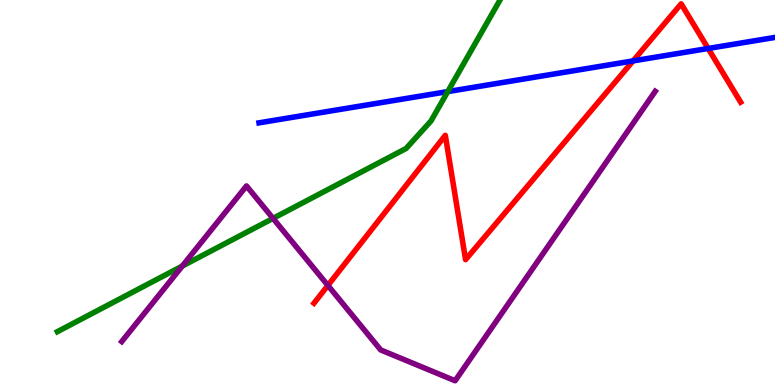[{'lines': ['blue', 'red'], 'intersections': [{'x': 8.17, 'y': 8.42}, {'x': 9.14, 'y': 8.74}]}, {'lines': ['green', 'red'], 'intersections': []}, {'lines': ['purple', 'red'], 'intersections': [{'x': 4.23, 'y': 2.59}]}, {'lines': ['blue', 'green'], 'intersections': [{'x': 5.78, 'y': 7.62}]}, {'lines': ['blue', 'purple'], 'intersections': []}, {'lines': ['green', 'purple'], 'intersections': [{'x': 2.35, 'y': 3.09}, {'x': 3.52, 'y': 4.33}]}]